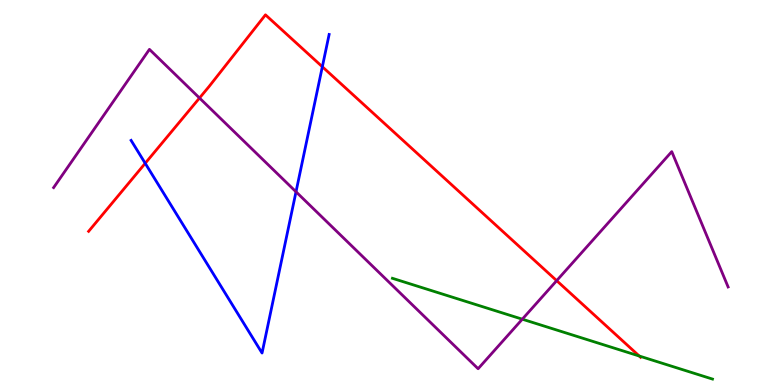[{'lines': ['blue', 'red'], 'intersections': [{'x': 1.87, 'y': 5.76}, {'x': 4.16, 'y': 8.27}]}, {'lines': ['green', 'red'], 'intersections': [{'x': 8.25, 'y': 0.753}]}, {'lines': ['purple', 'red'], 'intersections': [{'x': 2.57, 'y': 7.45}, {'x': 7.18, 'y': 2.71}]}, {'lines': ['blue', 'green'], 'intersections': []}, {'lines': ['blue', 'purple'], 'intersections': [{'x': 3.82, 'y': 5.02}]}, {'lines': ['green', 'purple'], 'intersections': [{'x': 6.74, 'y': 1.71}]}]